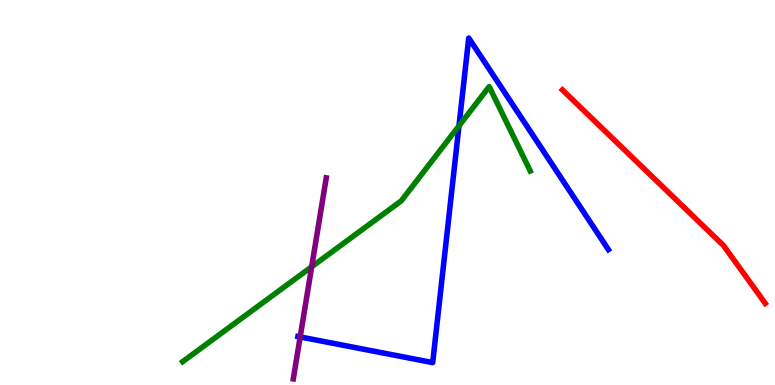[{'lines': ['blue', 'red'], 'intersections': []}, {'lines': ['green', 'red'], 'intersections': []}, {'lines': ['purple', 'red'], 'intersections': []}, {'lines': ['blue', 'green'], 'intersections': [{'x': 5.92, 'y': 6.73}]}, {'lines': ['blue', 'purple'], 'intersections': [{'x': 3.87, 'y': 1.25}]}, {'lines': ['green', 'purple'], 'intersections': [{'x': 4.02, 'y': 3.07}]}]